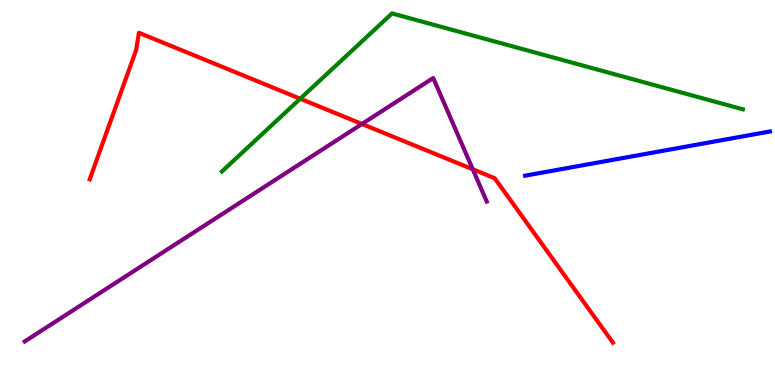[{'lines': ['blue', 'red'], 'intersections': []}, {'lines': ['green', 'red'], 'intersections': [{'x': 3.87, 'y': 7.44}]}, {'lines': ['purple', 'red'], 'intersections': [{'x': 4.67, 'y': 6.78}, {'x': 6.1, 'y': 5.6}]}, {'lines': ['blue', 'green'], 'intersections': []}, {'lines': ['blue', 'purple'], 'intersections': []}, {'lines': ['green', 'purple'], 'intersections': []}]